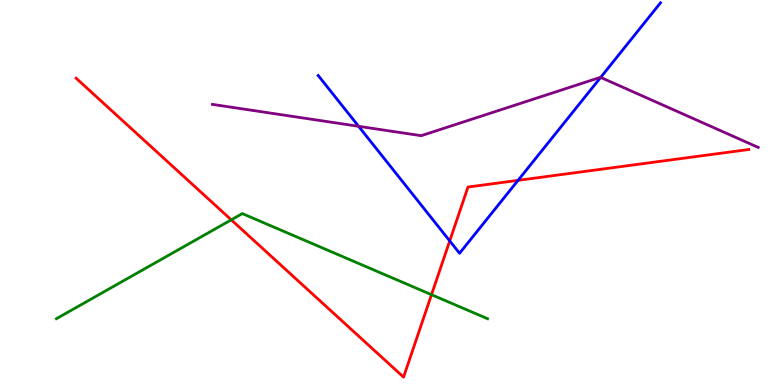[{'lines': ['blue', 'red'], 'intersections': [{'x': 5.8, 'y': 3.74}, {'x': 6.68, 'y': 5.32}]}, {'lines': ['green', 'red'], 'intersections': [{'x': 2.98, 'y': 4.29}, {'x': 5.57, 'y': 2.35}]}, {'lines': ['purple', 'red'], 'intersections': []}, {'lines': ['blue', 'green'], 'intersections': []}, {'lines': ['blue', 'purple'], 'intersections': [{'x': 4.63, 'y': 6.72}, {'x': 7.75, 'y': 7.99}]}, {'lines': ['green', 'purple'], 'intersections': []}]